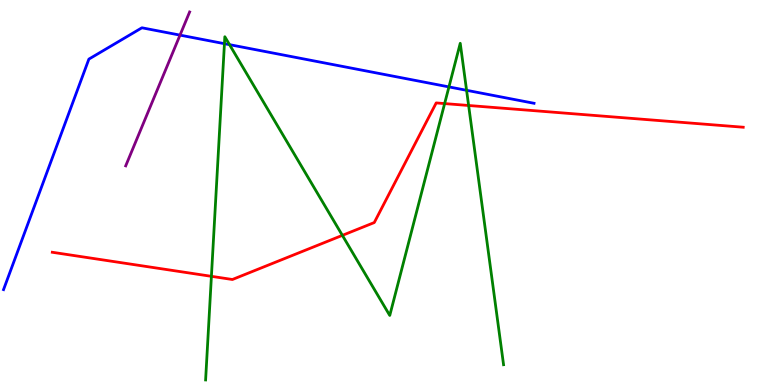[{'lines': ['blue', 'red'], 'intersections': []}, {'lines': ['green', 'red'], 'intersections': [{'x': 2.73, 'y': 2.82}, {'x': 4.42, 'y': 3.89}, {'x': 5.74, 'y': 7.31}, {'x': 6.05, 'y': 7.26}]}, {'lines': ['purple', 'red'], 'intersections': []}, {'lines': ['blue', 'green'], 'intersections': [{'x': 2.9, 'y': 8.87}, {'x': 2.96, 'y': 8.84}, {'x': 5.79, 'y': 7.74}, {'x': 6.02, 'y': 7.65}]}, {'lines': ['blue', 'purple'], 'intersections': [{'x': 2.32, 'y': 9.09}]}, {'lines': ['green', 'purple'], 'intersections': []}]